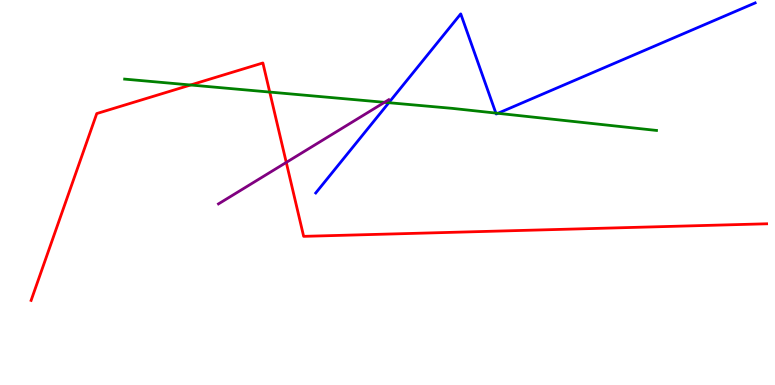[{'lines': ['blue', 'red'], 'intersections': []}, {'lines': ['green', 'red'], 'intersections': [{'x': 2.46, 'y': 7.79}, {'x': 3.48, 'y': 7.61}]}, {'lines': ['purple', 'red'], 'intersections': [{'x': 3.69, 'y': 5.78}]}, {'lines': ['blue', 'green'], 'intersections': [{'x': 5.02, 'y': 7.33}, {'x': 6.4, 'y': 7.06}, {'x': 6.42, 'y': 7.06}]}, {'lines': ['blue', 'purple'], 'intersections': []}, {'lines': ['green', 'purple'], 'intersections': [{'x': 4.96, 'y': 7.34}]}]